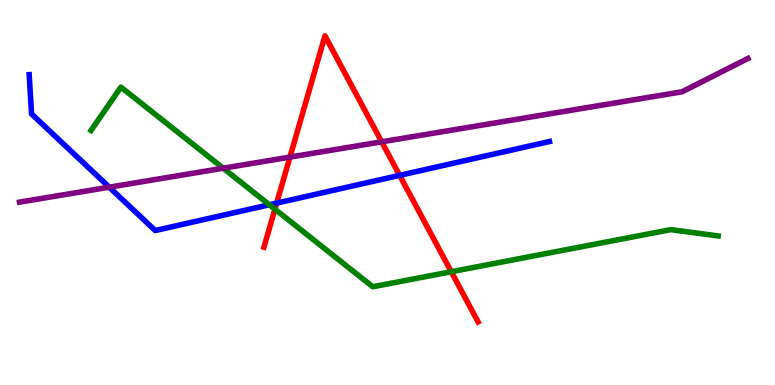[{'lines': ['blue', 'red'], 'intersections': [{'x': 3.57, 'y': 4.72}, {'x': 5.16, 'y': 5.45}]}, {'lines': ['green', 'red'], 'intersections': [{'x': 3.55, 'y': 4.57}, {'x': 5.82, 'y': 2.94}]}, {'lines': ['purple', 'red'], 'intersections': [{'x': 3.74, 'y': 5.92}, {'x': 4.92, 'y': 6.32}]}, {'lines': ['blue', 'green'], 'intersections': [{'x': 3.48, 'y': 4.68}]}, {'lines': ['blue', 'purple'], 'intersections': [{'x': 1.41, 'y': 5.14}]}, {'lines': ['green', 'purple'], 'intersections': [{'x': 2.88, 'y': 5.63}]}]